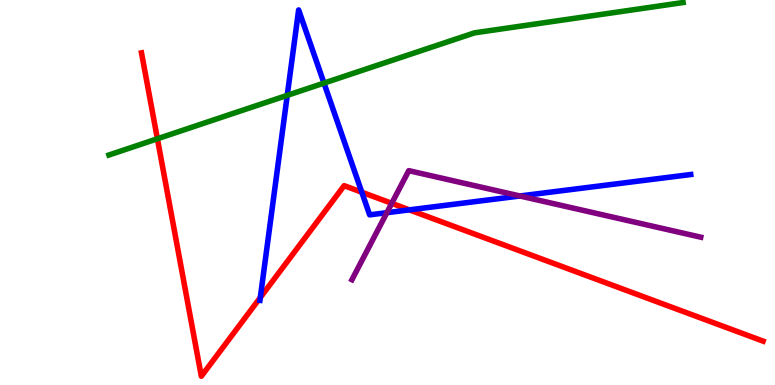[{'lines': ['blue', 'red'], 'intersections': [{'x': 3.36, 'y': 2.27}, {'x': 4.67, 'y': 5.01}, {'x': 5.28, 'y': 4.55}]}, {'lines': ['green', 'red'], 'intersections': [{'x': 2.03, 'y': 6.4}]}, {'lines': ['purple', 'red'], 'intersections': [{'x': 5.05, 'y': 4.72}]}, {'lines': ['blue', 'green'], 'intersections': [{'x': 3.71, 'y': 7.52}, {'x': 4.18, 'y': 7.84}]}, {'lines': ['blue', 'purple'], 'intersections': [{'x': 4.99, 'y': 4.48}, {'x': 6.71, 'y': 4.91}]}, {'lines': ['green', 'purple'], 'intersections': []}]